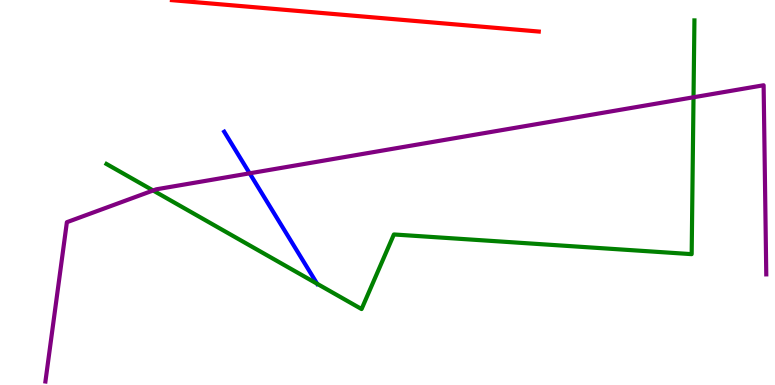[{'lines': ['blue', 'red'], 'intersections': []}, {'lines': ['green', 'red'], 'intersections': []}, {'lines': ['purple', 'red'], 'intersections': []}, {'lines': ['blue', 'green'], 'intersections': [{'x': 4.09, 'y': 2.63}]}, {'lines': ['blue', 'purple'], 'intersections': [{'x': 3.22, 'y': 5.5}]}, {'lines': ['green', 'purple'], 'intersections': [{'x': 1.98, 'y': 5.05}, {'x': 8.95, 'y': 7.47}]}]